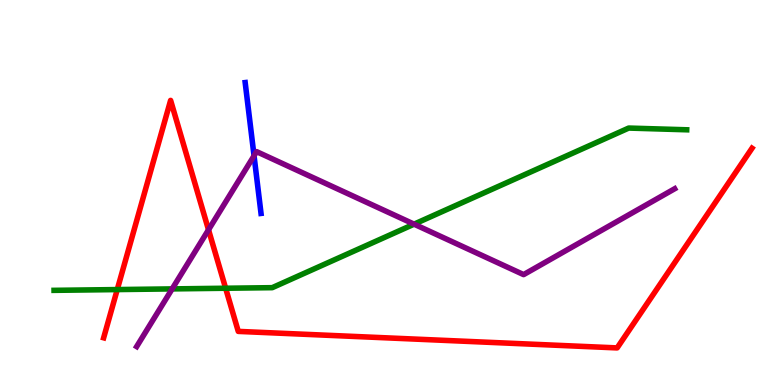[{'lines': ['blue', 'red'], 'intersections': []}, {'lines': ['green', 'red'], 'intersections': [{'x': 1.51, 'y': 2.48}, {'x': 2.91, 'y': 2.51}]}, {'lines': ['purple', 'red'], 'intersections': [{'x': 2.69, 'y': 4.03}]}, {'lines': ['blue', 'green'], 'intersections': []}, {'lines': ['blue', 'purple'], 'intersections': [{'x': 3.28, 'y': 5.95}]}, {'lines': ['green', 'purple'], 'intersections': [{'x': 2.22, 'y': 2.5}, {'x': 5.34, 'y': 4.18}]}]